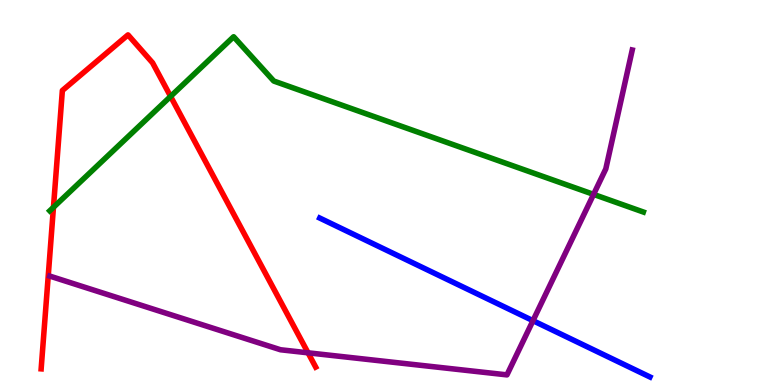[{'lines': ['blue', 'red'], 'intersections': []}, {'lines': ['green', 'red'], 'intersections': [{'x': 0.69, 'y': 4.62}, {'x': 2.2, 'y': 7.5}]}, {'lines': ['purple', 'red'], 'intersections': [{'x': 3.97, 'y': 0.836}]}, {'lines': ['blue', 'green'], 'intersections': []}, {'lines': ['blue', 'purple'], 'intersections': [{'x': 6.88, 'y': 1.67}]}, {'lines': ['green', 'purple'], 'intersections': [{'x': 7.66, 'y': 4.95}]}]